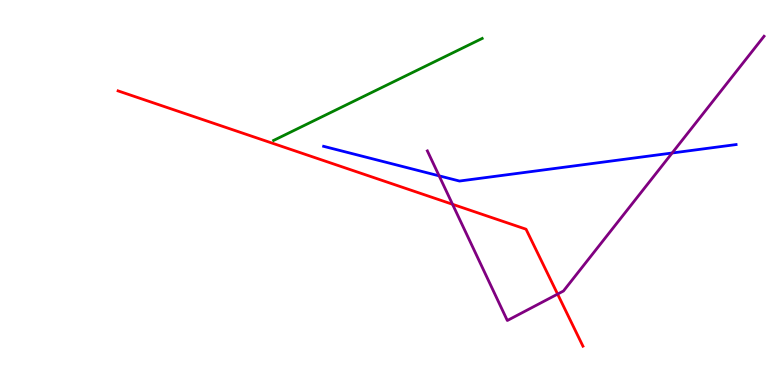[{'lines': ['blue', 'red'], 'intersections': []}, {'lines': ['green', 'red'], 'intersections': []}, {'lines': ['purple', 'red'], 'intersections': [{'x': 5.84, 'y': 4.69}, {'x': 7.19, 'y': 2.36}]}, {'lines': ['blue', 'green'], 'intersections': []}, {'lines': ['blue', 'purple'], 'intersections': [{'x': 5.67, 'y': 5.43}, {'x': 8.67, 'y': 6.03}]}, {'lines': ['green', 'purple'], 'intersections': []}]